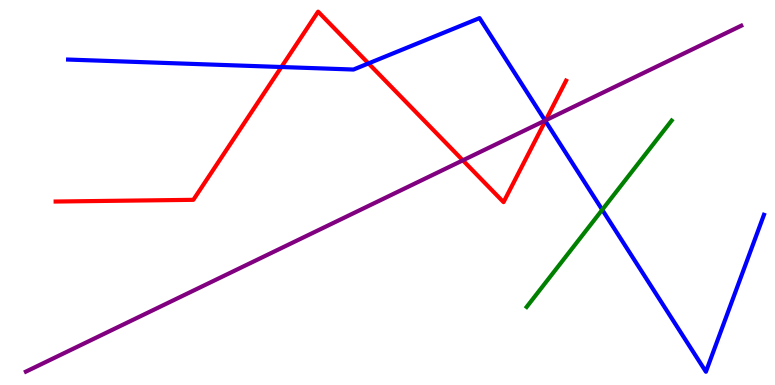[{'lines': ['blue', 'red'], 'intersections': [{'x': 3.63, 'y': 8.26}, {'x': 4.75, 'y': 8.35}, {'x': 7.04, 'y': 6.86}]}, {'lines': ['green', 'red'], 'intersections': []}, {'lines': ['purple', 'red'], 'intersections': [{'x': 5.97, 'y': 5.84}, {'x': 7.04, 'y': 6.88}]}, {'lines': ['blue', 'green'], 'intersections': [{'x': 7.77, 'y': 4.55}]}, {'lines': ['blue', 'purple'], 'intersections': [{'x': 7.03, 'y': 6.87}]}, {'lines': ['green', 'purple'], 'intersections': []}]